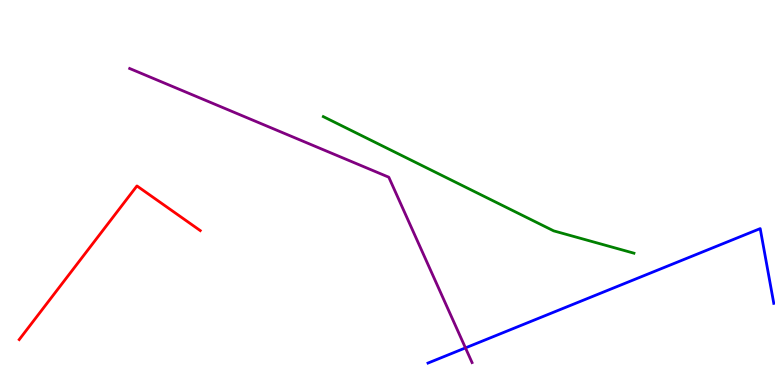[{'lines': ['blue', 'red'], 'intersections': []}, {'lines': ['green', 'red'], 'intersections': []}, {'lines': ['purple', 'red'], 'intersections': []}, {'lines': ['blue', 'green'], 'intersections': []}, {'lines': ['blue', 'purple'], 'intersections': [{'x': 6.01, 'y': 0.964}]}, {'lines': ['green', 'purple'], 'intersections': []}]